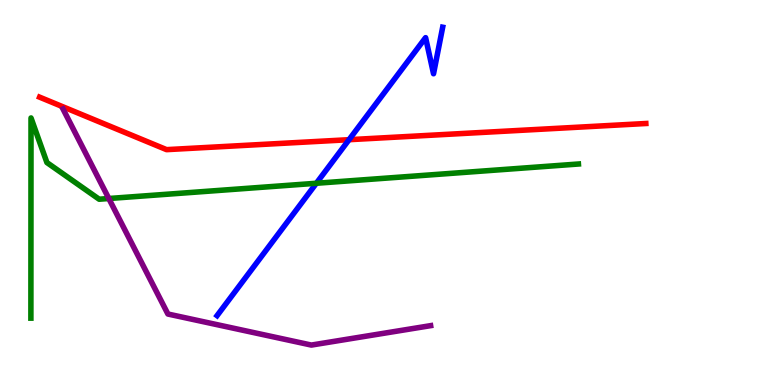[{'lines': ['blue', 'red'], 'intersections': [{'x': 4.5, 'y': 6.37}]}, {'lines': ['green', 'red'], 'intersections': []}, {'lines': ['purple', 'red'], 'intersections': []}, {'lines': ['blue', 'green'], 'intersections': [{'x': 4.08, 'y': 5.24}]}, {'lines': ['blue', 'purple'], 'intersections': []}, {'lines': ['green', 'purple'], 'intersections': [{'x': 1.4, 'y': 4.84}]}]